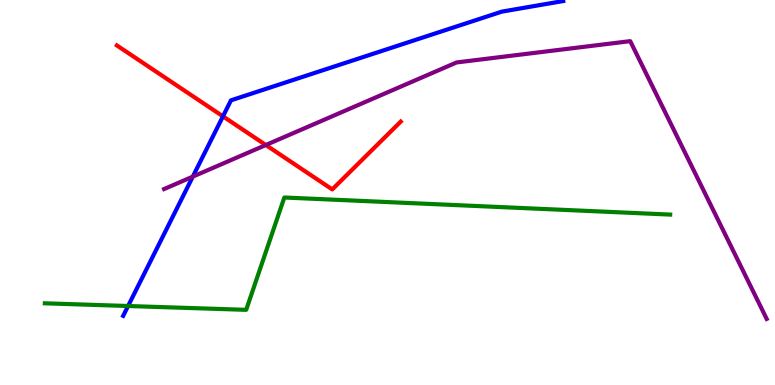[{'lines': ['blue', 'red'], 'intersections': [{'x': 2.88, 'y': 6.98}]}, {'lines': ['green', 'red'], 'intersections': []}, {'lines': ['purple', 'red'], 'intersections': [{'x': 3.43, 'y': 6.23}]}, {'lines': ['blue', 'green'], 'intersections': [{'x': 1.65, 'y': 2.05}]}, {'lines': ['blue', 'purple'], 'intersections': [{'x': 2.49, 'y': 5.41}]}, {'lines': ['green', 'purple'], 'intersections': []}]